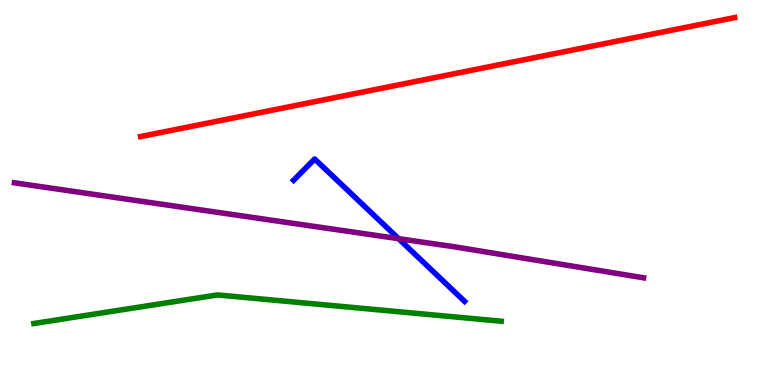[{'lines': ['blue', 'red'], 'intersections': []}, {'lines': ['green', 'red'], 'intersections': []}, {'lines': ['purple', 'red'], 'intersections': []}, {'lines': ['blue', 'green'], 'intersections': []}, {'lines': ['blue', 'purple'], 'intersections': [{'x': 5.14, 'y': 3.8}]}, {'lines': ['green', 'purple'], 'intersections': []}]